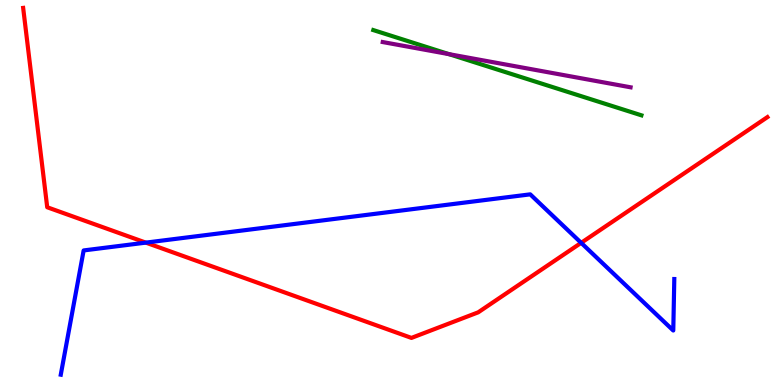[{'lines': ['blue', 'red'], 'intersections': [{'x': 1.88, 'y': 3.7}, {'x': 7.5, 'y': 3.69}]}, {'lines': ['green', 'red'], 'intersections': []}, {'lines': ['purple', 'red'], 'intersections': []}, {'lines': ['blue', 'green'], 'intersections': []}, {'lines': ['blue', 'purple'], 'intersections': []}, {'lines': ['green', 'purple'], 'intersections': [{'x': 5.79, 'y': 8.59}]}]